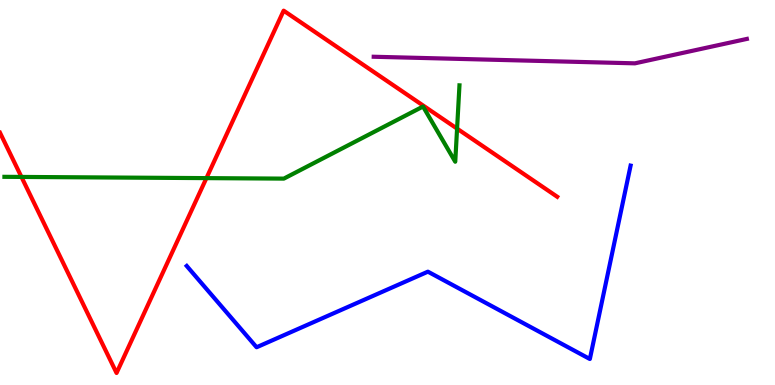[{'lines': ['blue', 'red'], 'intersections': []}, {'lines': ['green', 'red'], 'intersections': [{'x': 0.277, 'y': 5.4}, {'x': 2.66, 'y': 5.37}, {'x': 5.9, 'y': 6.66}]}, {'lines': ['purple', 'red'], 'intersections': []}, {'lines': ['blue', 'green'], 'intersections': []}, {'lines': ['blue', 'purple'], 'intersections': []}, {'lines': ['green', 'purple'], 'intersections': []}]